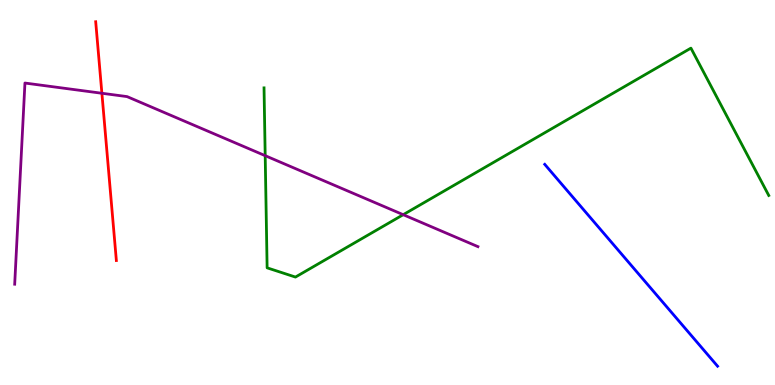[{'lines': ['blue', 'red'], 'intersections': []}, {'lines': ['green', 'red'], 'intersections': []}, {'lines': ['purple', 'red'], 'intersections': [{'x': 1.31, 'y': 7.58}]}, {'lines': ['blue', 'green'], 'intersections': []}, {'lines': ['blue', 'purple'], 'intersections': []}, {'lines': ['green', 'purple'], 'intersections': [{'x': 3.42, 'y': 5.96}, {'x': 5.2, 'y': 4.42}]}]